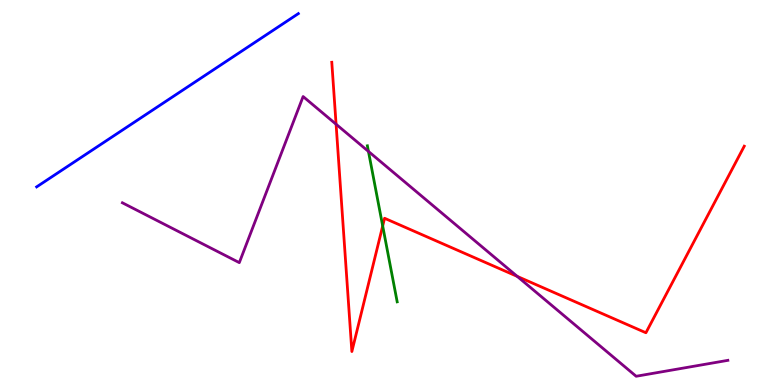[{'lines': ['blue', 'red'], 'intersections': []}, {'lines': ['green', 'red'], 'intersections': [{'x': 4.94, 'y': 4.13}]}, {'lines': ['purple', 'red'], 'intersections': [{'x': 4.34, 'y': 6.77}, {'x': 6.67, 'y': 2.82}]}, {'lines': ['blue', 'green'], 'intersections': []}, {'lines': ['blue', 'purple'], 'intersections': []}, {'lines': ['green', 'purple'], 'intersections': [{'x': 4.75, 'y': 6.07}]}]